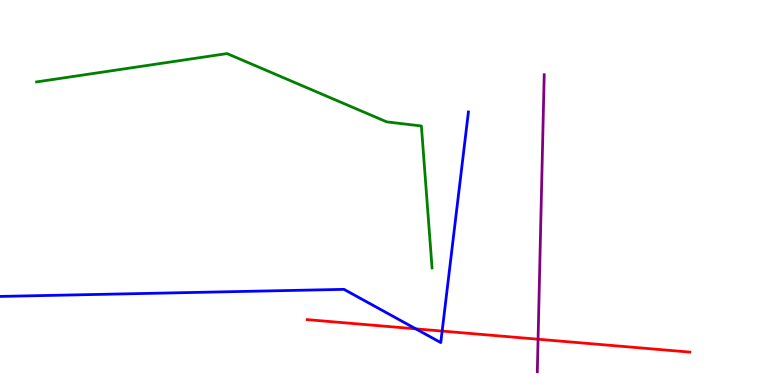[{'lines': ['blue', 'red'], 'intersections': [{'x': 5.37, 'y': 1.46}, {'x': 5.71, 'y': 1.4}]}, {'lines': ['green', 'red'], 'intersections': []}, {'lines': ['purple', 'red'], 'intersections': [{'x': 6.94, 'y': 1.19}]}, {'lines': ['blue', 'green'], 'intersections': []}, {'lines': ['blue', 'purple'], 'intersections': []}, {'lines': ['green', 'purple'], 'intersections': []}]